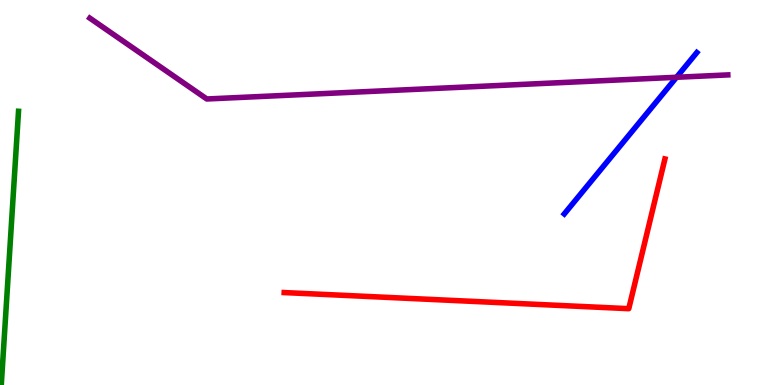[{'lines': ['blue', 'red'], 'intersections': []}, {'lines': ['green', 'red'], 'intersections': []}, {'lines': ['purple', 'red'], 'intersections': []}, {'lines': ['blue', 'green'], 'intersections': []}, {'lines': ['blue', 'purple'], 'intersections': [{'x': 8.73, 'y': 7.99}]}, {'lines': ['green', 'purple'], 'intersections': []}]